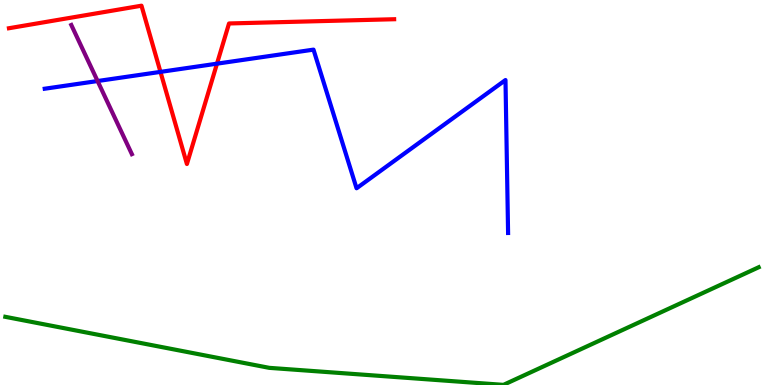[{'lines': ['blue', 'red'], 'intersections': [{'x': 2.07, 'y': 8.13}, {'x': 2.8, 'y': 8.35}]}, {'lines': ['green', 'red'], 'intersections': []}, {'lines': ['purple', 'red'], 'intersections': []}, {'lines': ['blue', 'green'], 'intersections': []}, {'lines': ['blue', 'purple'], 'intersections': [{'x': 1.26, 'y': 7.9}]}, {'lines': ['green', 'purple'], 'intersections': []}]